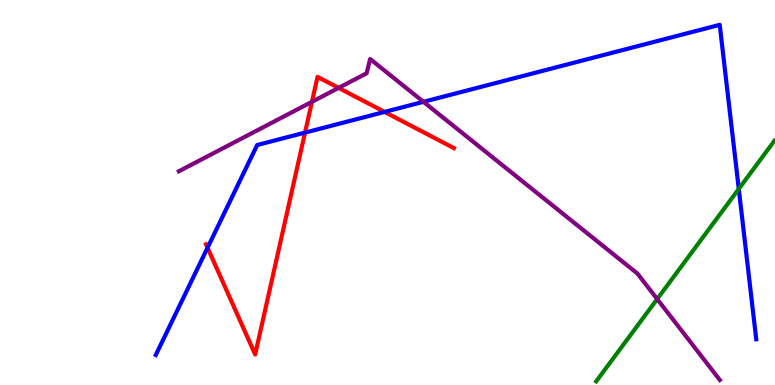[{'lines': ['blue', 'red'], 'intersections': [{'x': 2.68, 'y': 3.56}, {'x': 3.94, 'y': 6.56}, {'x': 4.96, 'y': 7.09}]}, {'lines': ['green', 'red'], 'intersections': []}, {'lines': ['purple', 'red'], 'intersections': [{'x': 4.03, 'y': 7.36}, {'x': 4.37, 'y': 7.72}]}, {'lines': ['blue', 'green'], 'intersections': [{'x': 9.53, 'y': 5.09}]}, {'lines': ['blue', 'purple'], 'intersections': [{'x': 5.46, 'y': 7.36}]}, {'lines': ['green', 'purple'], 'intersections': [{'x': 8.48, 'y': 2.23}]}]